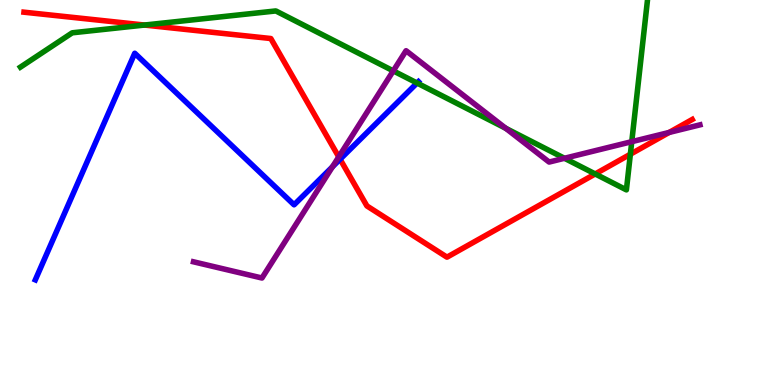[{'lines': ['blue', 'red'], 'intersections': [{'x': 4.39, 'y': 5.86}]}, {'lines': ['green', 'red'], 'intersections': [{'x': 1.86, 'y': 9.35}, {'x': 7.68, 'y': 5.48}, {'x': 8.13, 'y': 5.99}]}, {'lines': ['purple', 'red'], 'intersections': [{'x': 4.37, 'y': 5.93}, {'x': 8.63, 'y': 6.56}]}, {'lines': ['blue', 'green'], 'intersections': [{'x': 5.38, 'y': 7.84}]}, {'lines': ['blue', 'purple'], 'intersections': [{'x': 4.29, 'y': 5.67}]}, {'lines': ['green', 'purple'], 'intersections': [{'x': 5.07, 'y': 8.16}, {'x': 6.53, 'y': 6.67}, {'x': 7.28, 'y': 5.89}, {'x': 8.15, 'y': 6.32}]}]